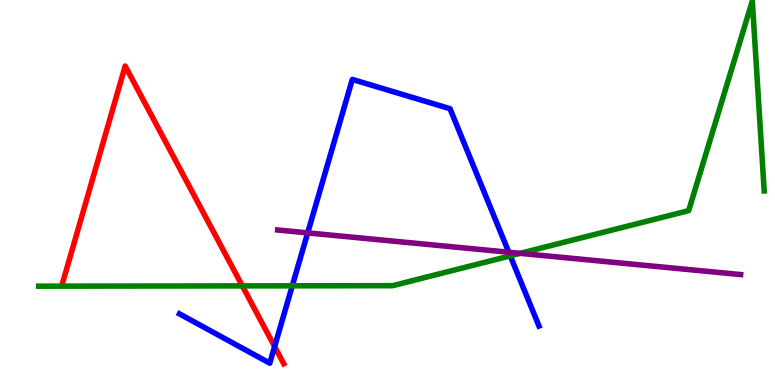[{'lines': ['blue', 'red'], 'intersections': [{'x': 3.54, 'y': 0.999}]}, {'lines': ['green', 'red'], 'intersections': [{'x': 3.13, 'y': 2.57}]}, {'lines': ['purple', 'red'], 'intersections': []}, {'lines': ['blue', 'green'], 'intersections': [{'x': 3.77, 'y': 2.58}, {'x': 6.58, 'y': 3.35}]}, {'lines': ['blue', 'purple'], 'intersections': [{'x': 3.97, 'y': 3.95}, {'x': 6.56, 'y': 3.45}]}, {'lines': ['green', 'purple'], 'intersections': [{'x': 6.71, 'y': 3.42}]}]